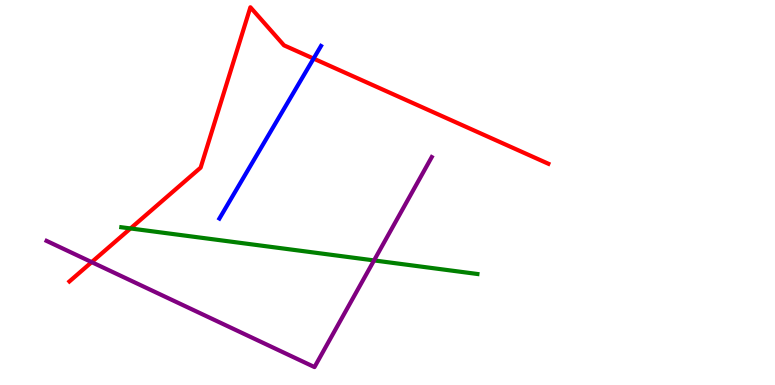[{'lines': ['blue', 'red'], 'intersections': [{'x': 4.05, 'y': 8.48}]}, {'lines': ['green', 'red'], 'intersections': [{'x': 1.68, 'y': 4.07}]}, {'lines': ['purple', 'red'], 'intersections': [{'x': 1.18, 'y': 3.19}]}, {'lines': ['blue', 'green'], 'intersections': []}, {'lines': ['blue', 'purple'], 'intersections': []}, {'lines': ['green', 'purple'], 'intersections': [{'x': 4.83, 'y': 3.24}]}]